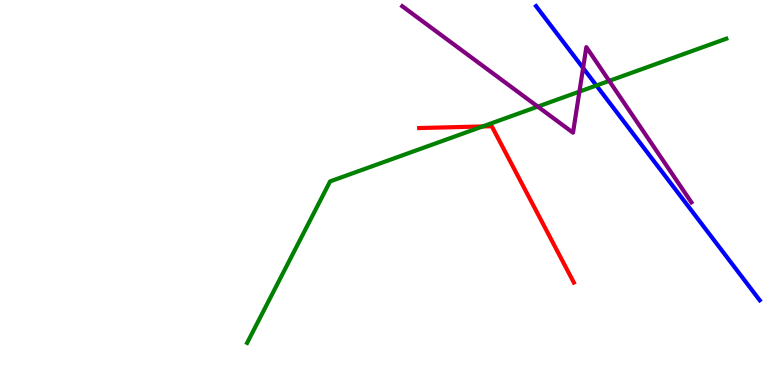[{'lines': ['blue', 'red'], 'intersections': []}, {'lines': ['green', 'red'], 'intersections': [{'x': 6.23, 'y': 6.72}]}, {'lines': ['purple', 'red'], 'intersections': []}, {'lines': ['blue', 'green'], 'intersections': [{'x': 7.7, 'y': 7.78}]}, {'lines': ['blue', 'purple'], 'intersections': [{'x': 7.52, 'y': 8.23}]}, {'lines': ['green', 'purple'], 'intersections': [{'x': 6.94, 'y': 7.23}, {'x': 7.48, 'y': 7.62}, {'x': 7.86, 'y': 7.9}]}]